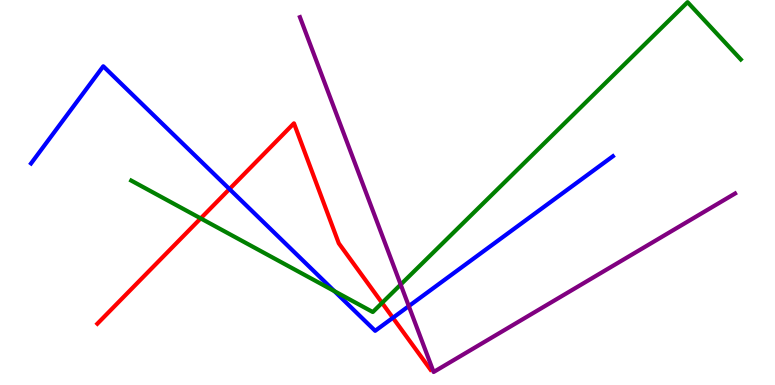[{'lines': ['blue', 'red'], 'intersections': [{'x': 2.96, 'y': 5.09}, {'x': 5.07, 'y': 1.75}]}, {'lines': ['green', 'red'], 'intersections': [{'x': 2.59, 'y': 4.33}, {'x': 4.93, 'y': 2.13}]}, {'lines': ['purple', 'red'], 'intersections': []}, {'lines': ['blue', 'green'], 'intersections': [{'x': 4.31, 'y': 2.44}]}, {'lines': ['blue', 'purple'], 'intersections': [{'x': 5.27, 'y': 2.05}]}, {'lines': ['green', 'purple'], 'intersections': [{'x': 5.17, 'y': 2.61}]}]